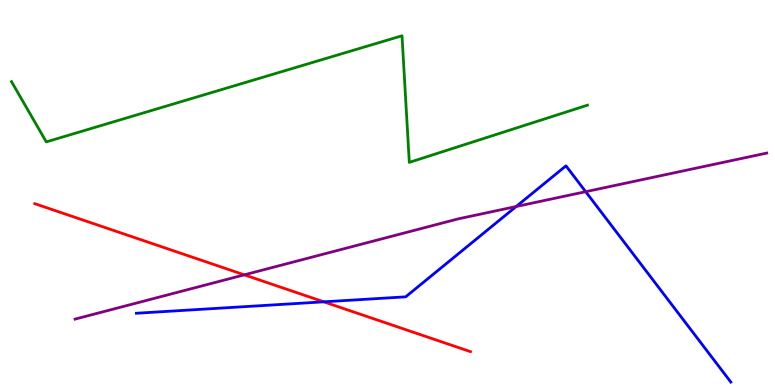[{'lines': ['blue', 'red'], 'intersections': [{'x': 4.18, 'y': 2.16}]}, {'lines': ['green', 'red'], 'intersections': []}, {'lines': ['purple', 'red'], 'intersections': [{'x': 3.15, 'y': 2.86}]}, {'lines': ['blue', 'green'], 'intersections': []}, {'lines': ['blue', 'purple'], 'intersections': [{'x': 6.66, 'y': 4.64}, {'x': 7.56, 'y': 5.02}]}, {'lines': ['green', 'purple'], 'intersections': []}]